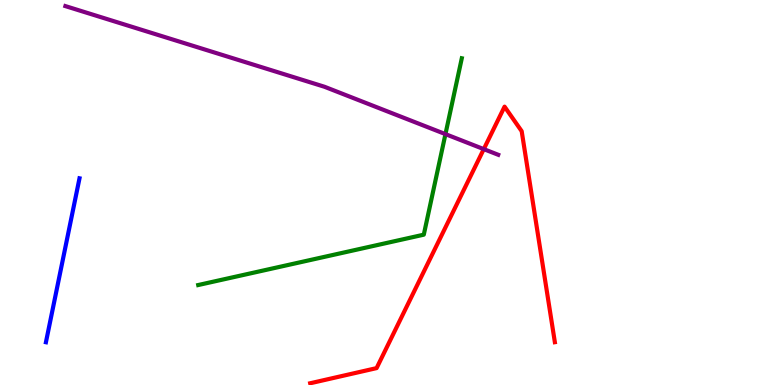[{'lines': ['blue', 'red'], 'intersections': []}, {'lines': ['green', 'red'], 'intersections': []}, {'lines': ['purple', 'red'], 'intersections': [{'x': 6.24, 'y': 6.13}]}, {'lines': ['blue', 'green'], 'intersections': []}, {'lines': ['blue', 'purple'], 'intersections': []}, {'lines': ['green', 'purple'], 'intersections': [{'x': 5.75, 'y': 6.52}]}]